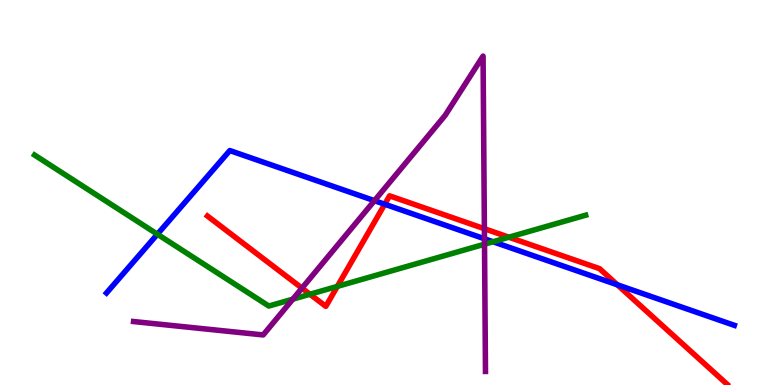[{'lines': ['blue', 'red'], 'intersections': [{'x': 4.96, 'y': 4.7}, {'x': 7.97, 'y': 2.6}]}, {'lines': ['green', 'red'], 'intersections': [{'x': 4.0, 'y': 2.36}, {'x': 4.35, 'y': 2.56}, {'x': 6.57, 'y': 3.84}]}, {'lines': ['purple', 'red'], 'intersections': [{'x': 3.9, 'y': 2.52}, {'x': 6.25, 'y': 4.06}]}, {'lines': ['blue', 'green'], 'intersections': [{'x': 2.03, 'y': 3.92}, {'x': 6.36, 'y': 3.72}]}, {'lines': ['blue', 'purple'], 'intersections': [{'x': 4.83, 'y': 4.79}, {'x': 6.25, 'y': 3.8}]}, {'lines': ['green', 'purple'], 'intersections': [{'x': 3.78, 'y': 2.23}, {'x': 6.25, 'y': 3.66}]}]